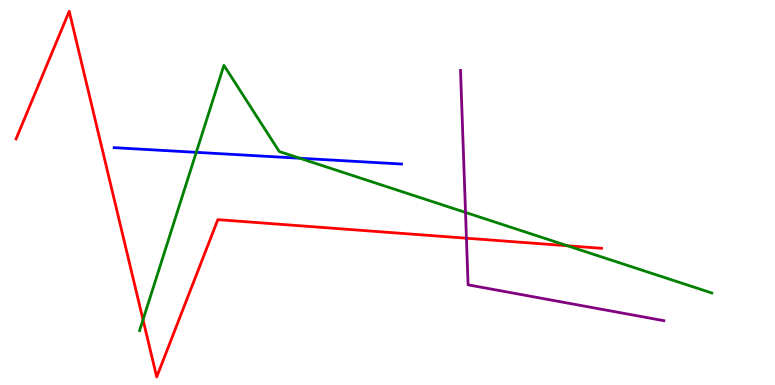[{'lines': ['blue', 'red'], 'intersections': []}, {'lines': ['green', 'red'], 'intersections': [{'x': 1.85, 'y': 1.7}, {'x': 7.32, 'y': 3.62}]}, {'lines': ['purple', 'red'], 'intersections': [{'x': 6.02, 'y': 3.81}]}, {'lines': ['blue', 'green'], 'intersections': [{'x': 2.53, 'y': 6.04}, {'x': 3.87, 'y': 5.89}]}, {'lines': ['blue', 'purple'], 'intersections': []}, {'lines': ['green', 'purple'], 'intersections': [{'x': 6.01, 'y': 4.48}]}]